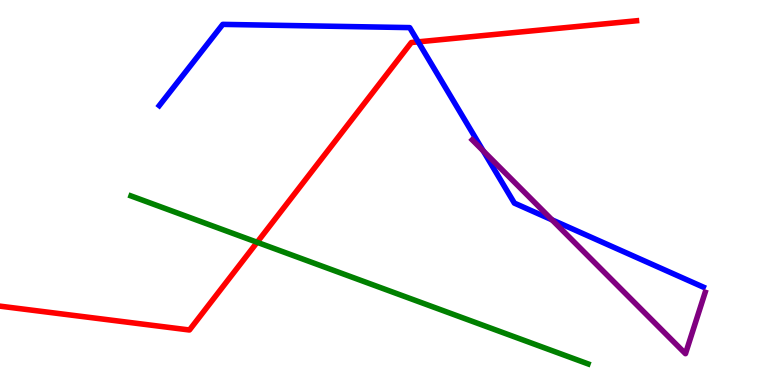[{'lines': ['blue', 'red'], 'intersections': [{'x': 5.4, 'y': 8.91}]}, {'lines': ['green', 'red'], 'intersections': [{'x': 3.32, 'y': 3.71}]}, {'lines': ['purple', 'red'], 'intersections': []}, {'lines': ['blue', 'green'], 'intersections': []}, {'lines': ['blue', 'purple'], 'intersections': [{'x': 6.23, 'y': 6.08}, {'x': 7.12, 'y': 4.29}]}, {'lines': ['green', 'purple'], 'intersections': []}]